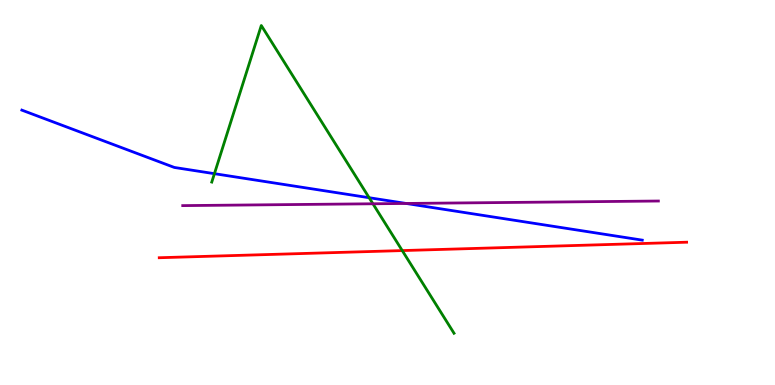[{'lines': ['blue', 'red'], 'intersections': []}, {'lines': ['green', 'red'], 'intersections': [{'x': 5.19, 'y': 3.49}]}, {'lines': ['purple', 'red'], 'intersections': []}, {'lines': ['blue', 'green'], 'intersections': [{'x': 2.77, 'y': 5.49}, {'x': 4.76, 'y': 4.86}]}, {'lines': ['blue', 'purple'], 'intersections': [{'x': 5.24, 'y': 4.72}]}, {'lines': ['green', 'purple'], 'intersections': [{'x': 4.81, 'y': 4.71}]}]